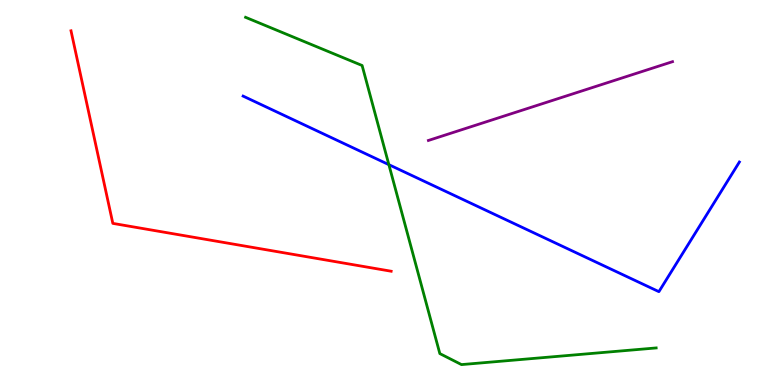[{'lines': ['blue', 'red'], 'intersections': []}, {'lines': ['green', 'red'], 'intersections': []}, {'lines': ['purple', 'red'], 'intersections': []}, {'lines': ['blue', 'green'], 'intersections': [{'x': 5.02, 'y': 5.72}]}, {'lines': ['blue', 'purple'], 'intersections': []}, {'lines': ['green', 'purple'], 'intersections': []}]